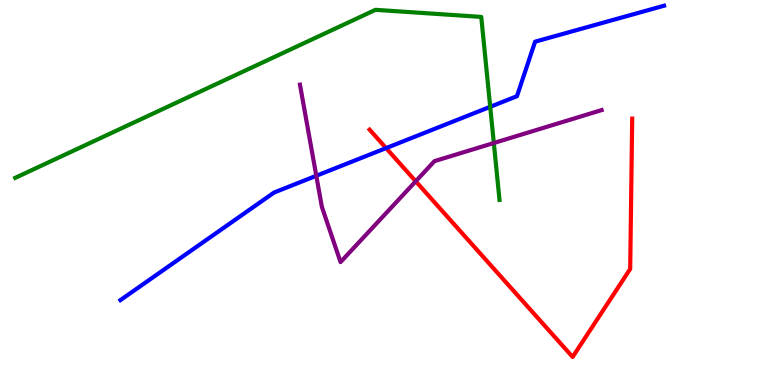[{'lines': ['blue', 'red'], 'intersections': [{'x': 4.98, 'y': 6.15}]}, {'lines': ['green', 'red'], 'intersections': []}, {'lines': ['purple', 'red'], 'intersections': [{'x': 5.36, 'y': 5.29}]}, {'lines': ['blue', 'green'], 'intersections': [{'x': 6.33, 'y': 7.23}]}, {'lines': ['blue', 'purple'], 'intersections': [{'x': 4.08, 'y': 5.43}]}, {'lines': ['green', 'purple'], 'intersections': [{'x': 6.37, 'y': 6.29}]}]